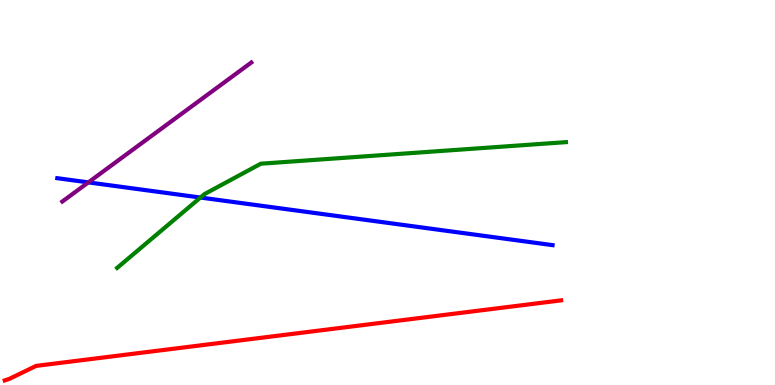[{'lines': ['blue', 'red'], 'intersections': []}, {'lines': ['green', 'red'], 'intersections': []}, {'lines': ['purple', 'red'], 'intersections': []}, {'lines': ['blue', 'green'], 'intersections': [{'x': 2.59, 'y': 4.87}]}, {'lines': ['blue', 'purple'], 'intersections': [{'x': 1.14, 'y': 5.26}]}, {'lines': ['green', 'purple'], 'intersections': []}]